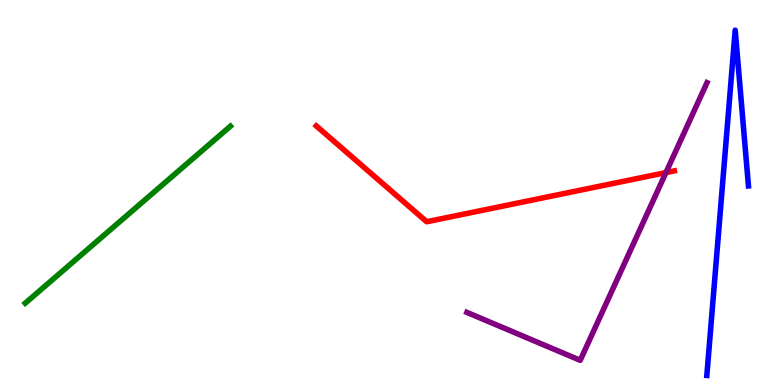[{'lines': ['blue', 'red'], 'intersections': []}, {'lines': ['green', 'red'], 'intersections': []}, {'lines': ['purple', 'red'], 'intersections': [{'x': 8.59, 'y': 5.52}]}, {'lines': ['blue', 'green'], 'intersections': []}, {'lines': ['blue', 'purple'], 'intersections': []}, {'lines': ['green', 'purple'], 'intersections': []}]